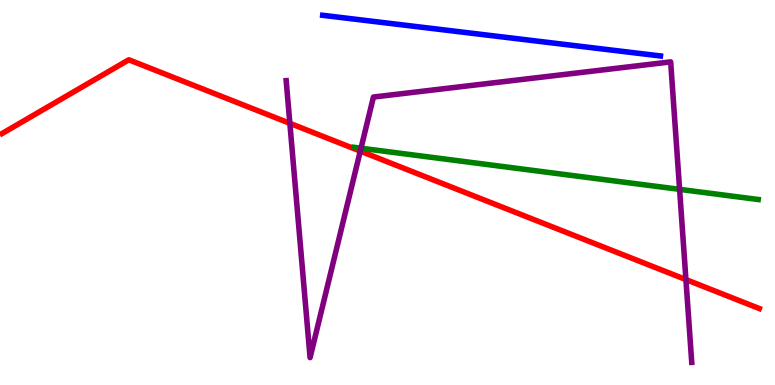[{'lines': ['blue', 'red'], 'intersections': []}, {'lines': ['green', 'red'], 'intersections': []}, {'lines': ['purple', 'red'], 'intersections': [{'x': 3.74, 'y': 6.8}, {'x': 4.65, 'y': 6.07}, {'x': 8.85, 'y': 2.74}]}, {'lines': ['blue', 'green'], 'intersections': []}, {'lines': ['blue', 'purple'], 'intersections': []}, {'lines': ['green', 'purple'], 'intersections': [{'x': 4.66, 'y': 6.15}, {'x': 8.77, 'y': 5.08}]}]